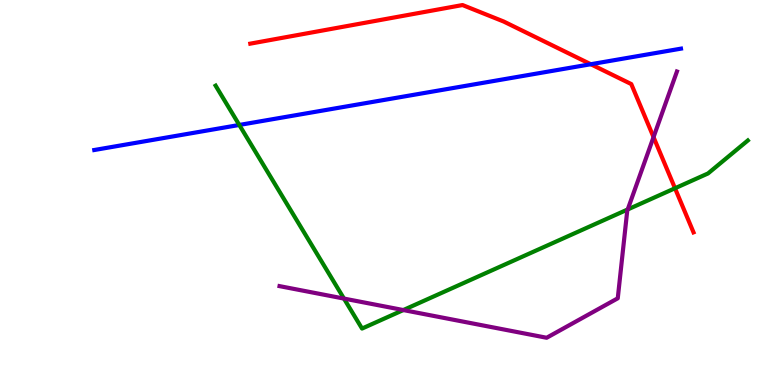[{'lines': ['blue', 'red'], 'intersections': [{'x': 7.62, 'y': 8.33}]}, {'lines': ['green', 'red'], 'intersections': [{'x': 8.71, 'y': 5.11}]}, {'lines': ['purple', 'red'], 'intersections': [{'x': 8.43, 'y': 6.44}]}, {'lines': ['blue', 'green'], 'intersections': [{'x': 3.09, 'y': 6.75}]}, {'lines': ['blue', 'purple'], 'intersections': []}, {'lines': ['green', 'purple'], 'intersections': [{'x': 4.44, 'y': 2.24}, {'x': 5.2, 'y': 1.95}, {'x': 8.1, 'y': 4.56}]}]